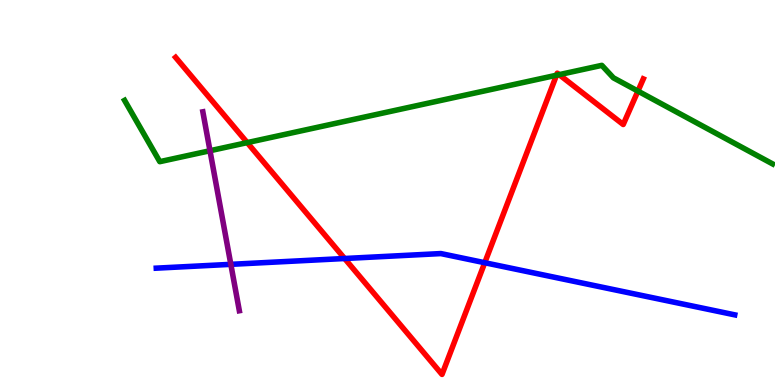[{'lines': ['blue', 'red'], 'intersections': [{'x': 4.45, 'y': 3.29}, {'x': 6.25, 'y': 3.18}]}, {'lines': ['green', 'red'], 'intersections': [{'x': 3.19, 'y': 6.3}, {'x': 7.18, 'y': 8.05}, {'x': 7.22, 'y': 8.06}, {'x': 8.23, 'y': 7.63}]}, {'lines': ['purple', 'red'], 'intersections': []}, {'lines': ['blue', 'green'], 'intersections': []}, {'lines': ['blue', 'purple'], 'intersections': [{'x': 2.98, 'y': 3.13}]}, {'lines': ['green', 'purple'], 'intersections': [{'x': 2.71, 'y': 6.08}]}]